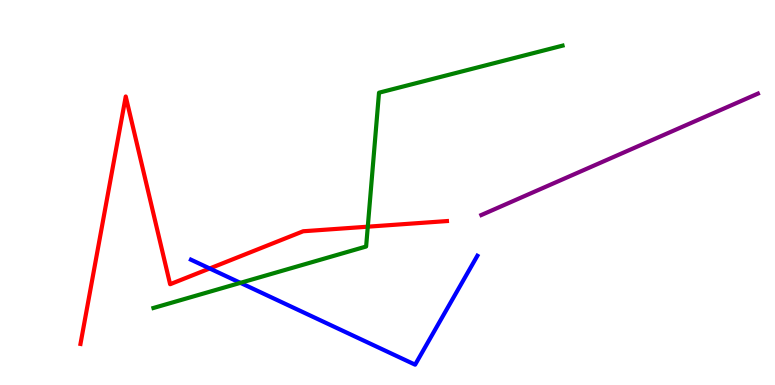[{'lines': ['blue', 'red'], 'intersections': [{'x': 2.71, 'y': 3.03}]}, {'lines': ['green', 'red'], 'intersections': [{'x': 4.75, 'y': 4.11}]}, {'lines': ['purple', 'red'], 'intersections': []}, {'lines': ['blue', 'green'], 'intersections': [{'x': 3.1, 'y': 2.65}]}, {'lines': ['blue', 'purple'], 'intersections': []}, {'lines': ['green', 'purple'], 'intersections': []}]